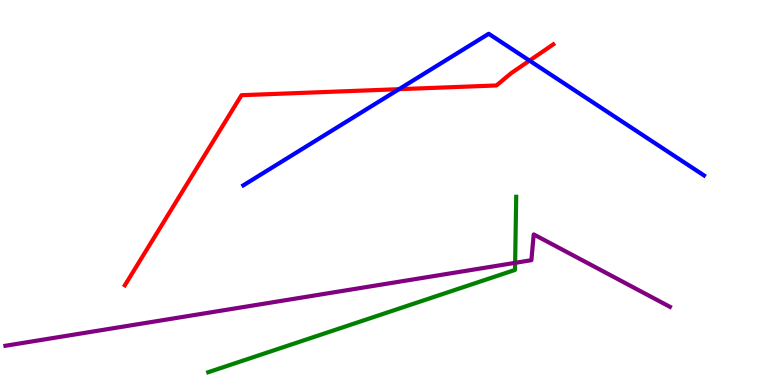[{'lines': ['blue', 'red'], 'intersections': [{'x': 5.15, 'y': 7.68}, {'x': 6.83, 'y': 8.43}]}, {'lines': ['green', 'red'], 'intersections': []}, {'lines': ['purple', 'red'], 'intersections': []}, {'lines': ['blue', 'green'], 'intersections': []}, {'lines': ['blue', 'purple'], 'intersections': []}, {'lines': ['green', 'purple'], 'intersections': [{'x': 6.65, 'y': 3.17}]}]